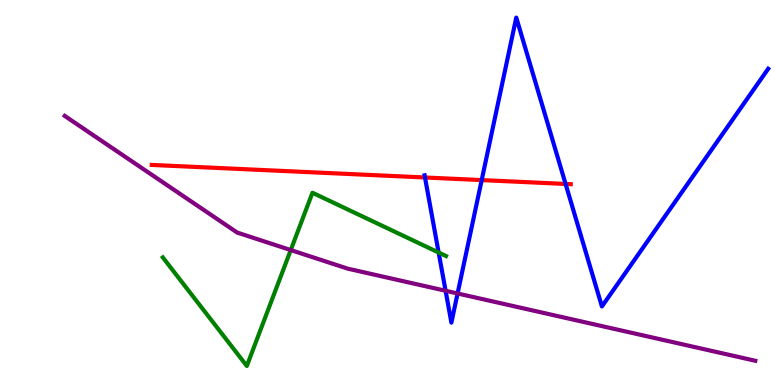[{'lines': ['blue', 'red'], 'intersections': [{'x': 5.48, 'y': 5.39}, {'x': 6.22, 'y': 5.32}, {'x': 7.3, 'y': 5.22}]}, {'lines': ['green', 'red'], 'intersections': []}, {'lines': ['purple', 'red'], 'intersections': []}, {'lines': ['blue', 'green'], 'intersections': [{'x': 5.66, 'y': 3.44}]}, {'lines': ['blue', 'purple'], 'intersections': [{'x': 5.75, 'y': 2.45}, {'x': 5.9, 'y': 2.38}]}, {'lines': ['green', 'purple'], 'intersections': [{'x': 3.75, 'y': 3.5}]}]